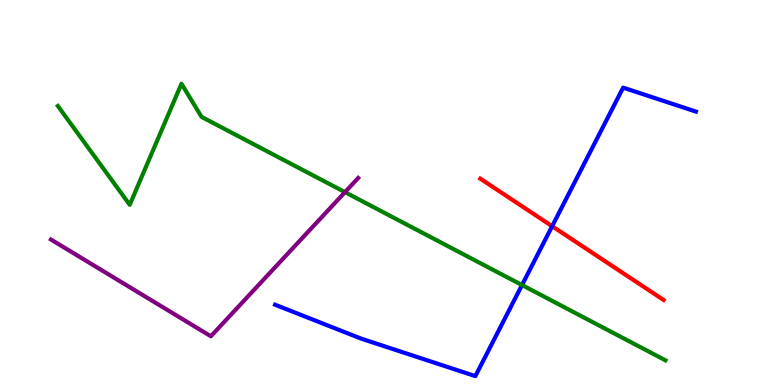[{'lines': ['blue', 'red'], 'intersections': [{'x': 7.12, 'y': 4.12}]}, {'lines': ['green', 'red'], 'intersections': []}, {'lines': ['purple', 'red'], 'intersections': []}, {'lines': ['blue', 'green'], 'intersections': [{'x': 6.74, 'y': 2.6}]}, {'lines': ['blue', 'purple'], 'intersections': []}, {'lines': ['green', 'purple'], 'intersections': [{'x': 4.45, 'y': 5.01}]}]